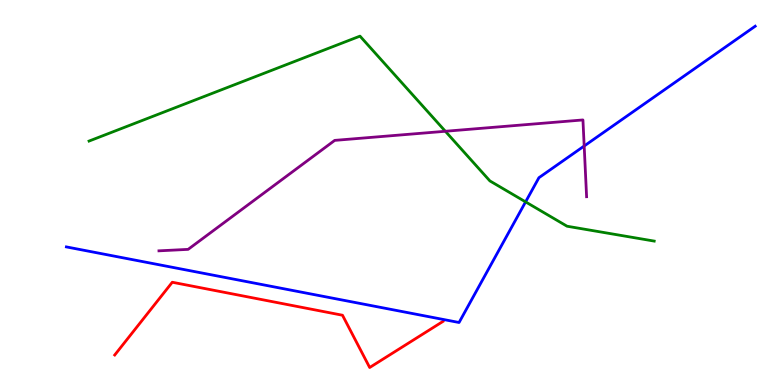[{'lines': ['blue', 'red'], 'intersections': []}, {'lines': ['green', 'red'], 'intersections': []}, {'lines': ['purple', 'red'], 'intersections': []}, {'lines': ['blue', 'green'], 'intersections': [{'x': 6.78, 'y': 4.76}]}, {'lines': ['blue', 'purple'], 'intersections': [{'x': 7.54, 'y': 6.21}]}, {'lines': ['green', 'purple'], 'intersections': [{'x': 5.75, 'y': 6.59}]}]